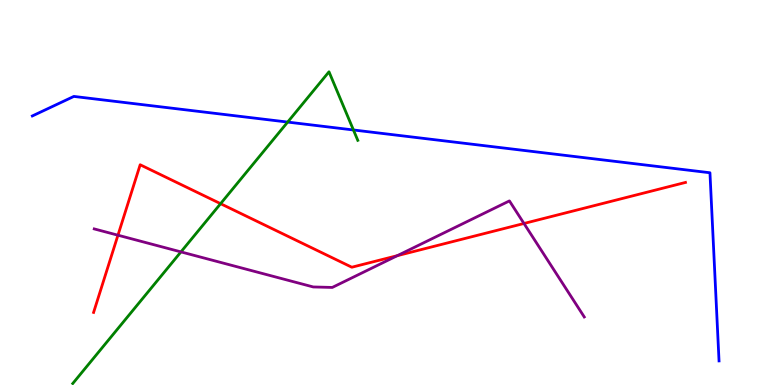[{'lines': ['blue', 'red'], 'intersections': []}, {'lines': ['green', 'red'], 'intersections': [{'x': 2.85, 'y': 4.71}]}, {'lines': ['purple', 'red'], 'intersections': [{'x': 1.52, 'y': 3.89}, {'x': 5.13, 'y': 3.36}, {'x': 6.76, 'y': 4.2}]}, {'lines': ['blue', 'green'], 'intersections': [{'x': 3.71, 'y': 6.83}, {'x': 4.56, 'y': 6.62}]}, {'lines': ['blue', 'purple'], 'intersections': []}, {'lines': ['green', 'purple'], 'intersections': [{'x': 2.33, 'y': 3.46}]}]